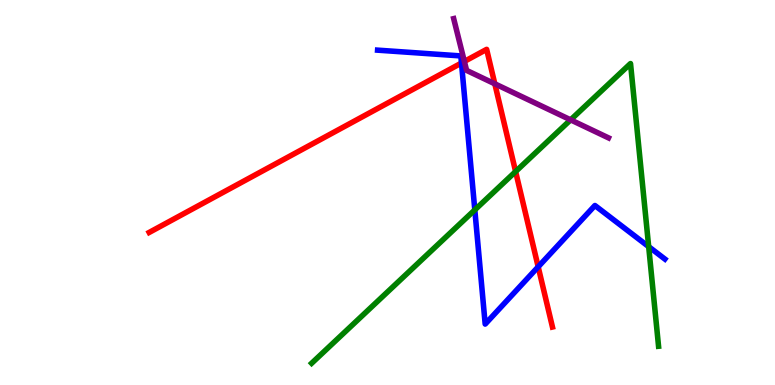[{'lines': ['blue', 'red'], 'intersections': [{'x': 5.95, 'y': 8.36}, {'x': 6.94, 'y': 3.07}]}, {'lines': ['green', 'red'], 'intersections': [{'x': 6.65, 'y': 5.54}]}, {'lines': ['purple', 'red'], 'intersections': [{'x': 5.99, 'y': 8.4}, {'x': 6.38, 'y': 7.82}]}, {'lines': ['blue', 'green'], 'intersections': [{'x': 6.13, 'y': 4.55}, {'x': 8.37, 'y': 3.59}]}, {'lines': ['blue', 'purple'], 'intersections': []}, {'lines': ['green', 'purple'], 'intersections': [{'x': 7.36, 'y': 6.89}]}]